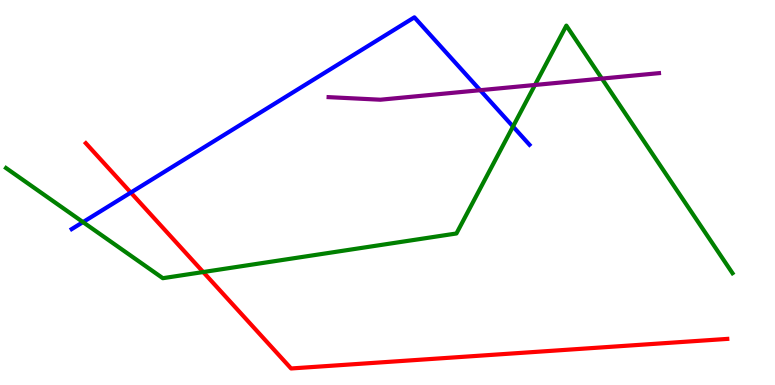[{'lines': ['blue', 'red'], 'intersections': [{'x': 1.69, 'y': 5.0}]}, {'lines': ['green', 'red'], 'intersections': [{'x': 2.62, 'y': 2.93}]}, {'lines': ['purple', 'red'], 'intersections': []}, {'lines': ['blue', 'green'], 'intersections': [{'x': 1.07, 'y': 4.23}, {'x': 6.62, 'y': 6.71}]}, {'lines': ['blue', 'purple'], 'intersections': [{'x': 6.2, 'y': 7.66}]}, {'lines': ['green', 'purple'], 'intersections': [{'x': 6.9, 'y': 7.79}, {'x': 7.77, 'y': 7.96}]}]